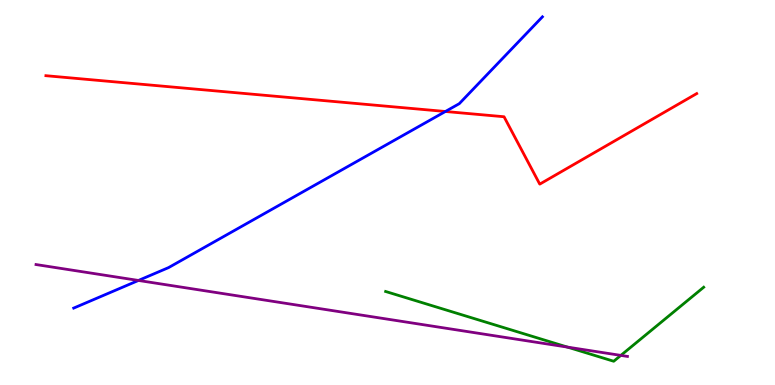[{'lines': ['blue', 'red'], 'intersections': [{'x': 5.75, 'y': 7.1}]}, {'lines': ['green', 'red'], 'intersections': []}, {'lines': ['purple', 'red'], 'intersections': []}, {'lines': ['blue', 'green'], 'intersections': []}, {'lines': ['blue', 'purple'], 'intersections': [{'x': 1.79, 'y': 2.72}]}, {'lines': ['green', 'purple'], 'intersections': [{'x': 7.32, 'y': 0.984}, {'x': 8.01, 'y': 0.769}]}]